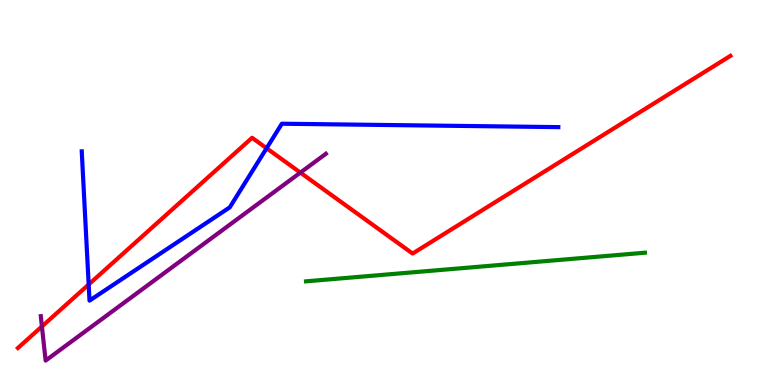[{'lines': ['blue', 'red'], 'intersections': [{'x': 1.14, 'y': 2.61}, {'x': 3.44, 'y': 6.15}]}, {'lines': ['green', 'red'], 'intersections': []}, {'lines': ['purple', 'red'], 'intersections': [{'x': 0.541, 'y': 1.52}, {'x': 3.88, 'y': 5.52}]}, {'lines': ['blue', 'green'], 'intersections': []}, {'lines': ['blue', 'purple'], 'intersections': []}, {'lines': ['green', 'purple'], 'intersections': []}]